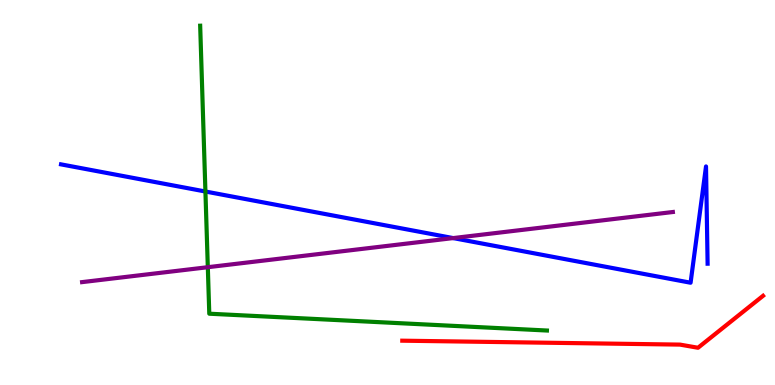[{'lines': ['blue', 'red'], 'intersections': []}, {'lines': ['green', 'red'], 'intersections': []}, {'lines': ['purple', 'red'], 'intersections': []}, {'lines': ['blue', 'green'], 'intersections': [{'x': 2.65, 'y': 5.03}]}, {'lines': ['blue', 'purple'], 'intersections': [{'x': 5.85, 'y': 3.82}]}, {'lines': ['green', 'purple'], 'intersections': [{'x': 2.68, 'y': 3.06}]}]